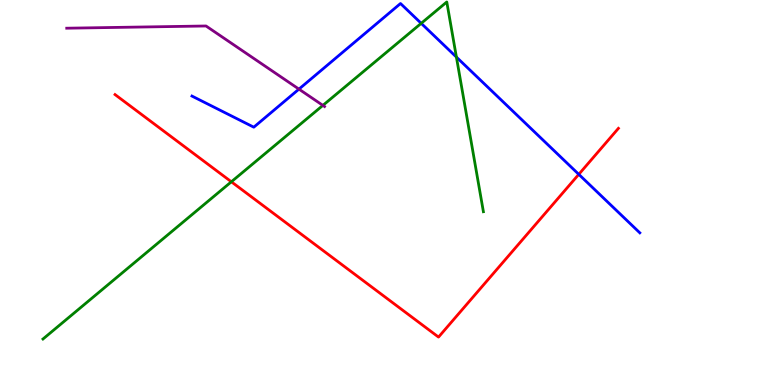[{'lines': ['blue', 'red'], 'intersections': [{'x': 7.47, 'y': 5.47}]}, {'lines': ['green', 'red'], 'intersections': [{'x': 2.99, 'y': 5.28}]}, {'lines': ['purple', 'red'], 'intersections': []}, {'lines': ['blue', 'green'], 'intersections': [{'x': 5.43, 'y': 9.39}, {'x': 5.89, 'y': 8.52}]}, {'lines': ['blue', 'purple'], 'intersections': [{'x': 3.86, 'y': 7.69}]}, {'lines': ['green', 'purple'], 'intersections': [{'x': 4.17, 'y': 7.26}]}]